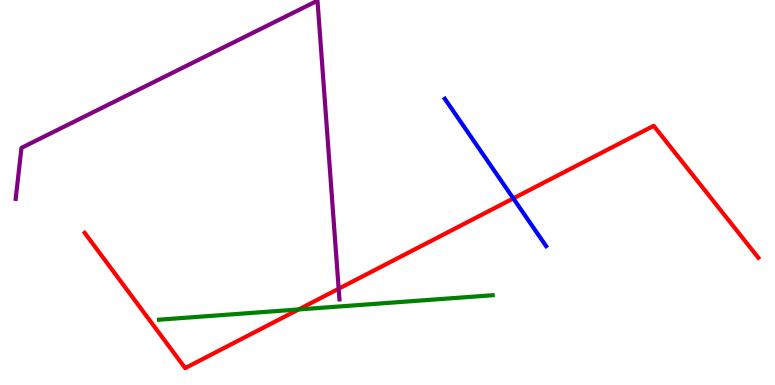[{'lines': ['blue', 'red'], 'intersections': [{'x': 6.62, 'y': 4.85}]}, {'lines': ['green', 'red'], 'intersections': [{'x': 3.85, 'y': 1.96}]}, {'lines': ['purple', 'red'], 'intersections': [{'x': 4.37, 'y': 2.5}]}, {'lines': ['blue', 'green'], 'intersections': []}, {'lines': ['blue', 'purple'], 'intersections': []}, {'lines': ['green', 'purple'], 'intersections': []}]